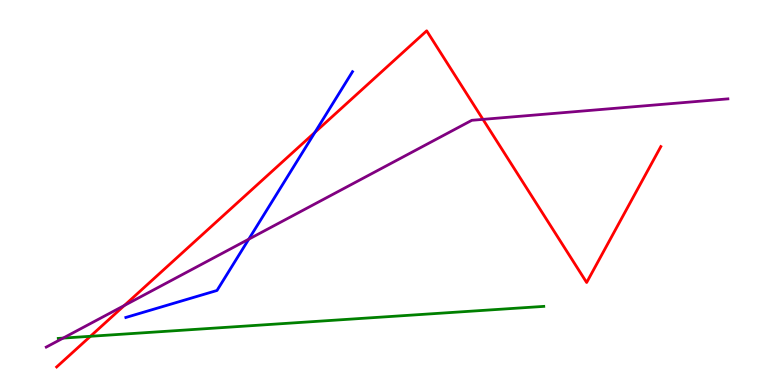[{'lines': ['blue', 'red'], 'intersections': [{'x': 4.06, 'y': 6.56}]}, {'lines': ['green', 'red'], 'intersections': [{'x': 1.17, 'y': 1.27}]}, {'lines': ['purple', 'red'], 'intersections': [{'x': 1.6, 'y': 2.07}, {'x': 6.23, 'y': 6.9}]}, {'lines': ['blue', 'green'], 'intersections': []}, {'lines': ['blue', 'purple'], 'intersections': [{'x': 3.21, 'y': 3.79}]}, {'lines': ['green', 'purple'], 'intersections': [{'x': 0.815, 'y': 1.22}]}]